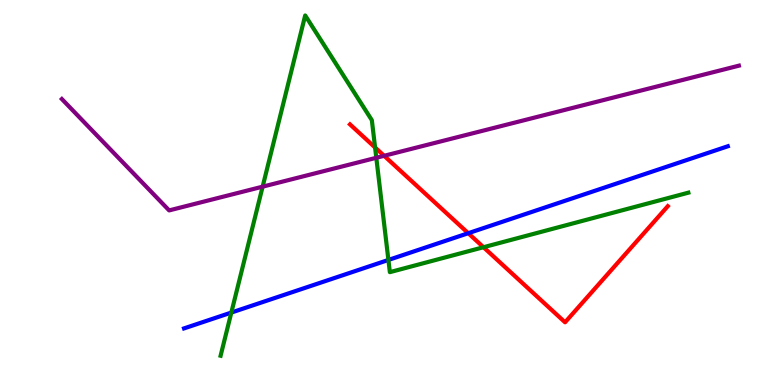[{'lines': ['blue', 'red'], 'intersections': [{'x': 6.04, 'y': 3.94}]}, {'lines': ['green', 'red'], 'intersections': [{'x': 4.84, 'y': 6.17}, {'x': 6.24, 'y': 3.58}]}, {'lines': ['purple', 'red'], 'intersections': [{'x': 4.96, 'y': 5.95}]}, {'lines': ['blue', 'green'], 'intersections': [{'x': 2.99, 'y': 1.88}, {'x': 5.01, 'y': 3.25}]}, {'lines': ['blue', 'purple'], 'intersections': []}, {'lines': ['green', 'purple'], 'intersections': [{'x': 3.39, 'y': 5.15}, {'x': 4.86, 'y': 5.9}]}]